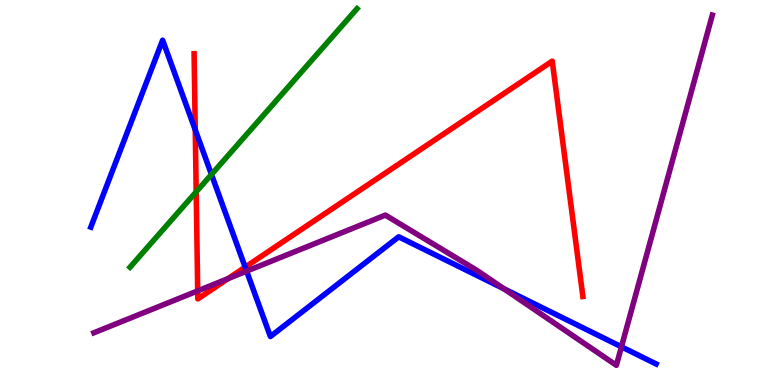[{'lines': ['blue', 'red'], 'intersections': [{'x': 2.52, 'y': 6.63}, {'x': 3.16, 'y': 3.06}]}, {'lines': ['green', 'red'], 'intersections': [{'x': 2.53, 'y': 5.02}]}, {'lines': ['purple', 'red'], 'intersections': [{'x': 2.55, 'y': 2.44}, {'x': 2.94, 'y': 2.76}]}, {'lines': ['blue', 'green'], 'intersections': [{'x': 2.73, 'y': 5.47}]}, {'lines': ['blue', 'purple'], 'intersections': [{'x': 3.18, 'y': 2.96}, {'x': 6.5, 'y': 2.5}, {'x': 8.02, 'y': 0.992}]}, {'lines': ['green', 'purple'], 'intersections': []}]